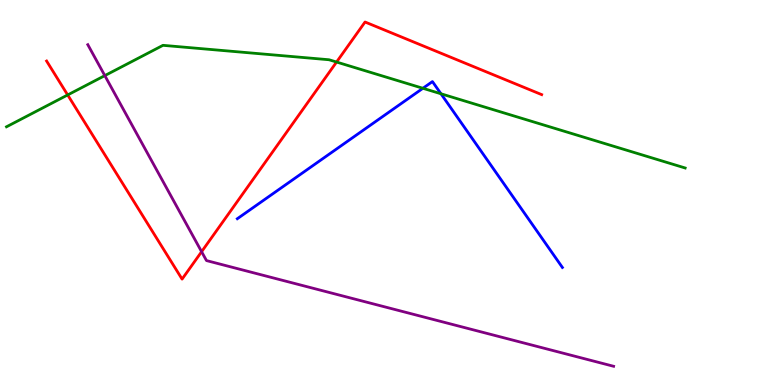[{'lines': ['blue', 'red'], 'intersections': []}, {'lines': ['green', 'red'], 'intersections': [{'x': 0.873, 'y': 7.53}, {'x': 4.34, 'y': 8.39}]}, {'lines': ['purple', 'red'], 'intersections': [{'x': 2.6, 'y': 3.46}]}, {'lines': ['blue', 'green'], 'intersections': [{'x': 5.46, 'y': 7.71}, {'x': 5.69, 'y': 7.56}]}, {'lines': ['blue', 'purple'], 'intersections': []}, {'lines': ['green', 'purple'], 'intersections': [{'x': 1.35, 'y': 8.04}]}]